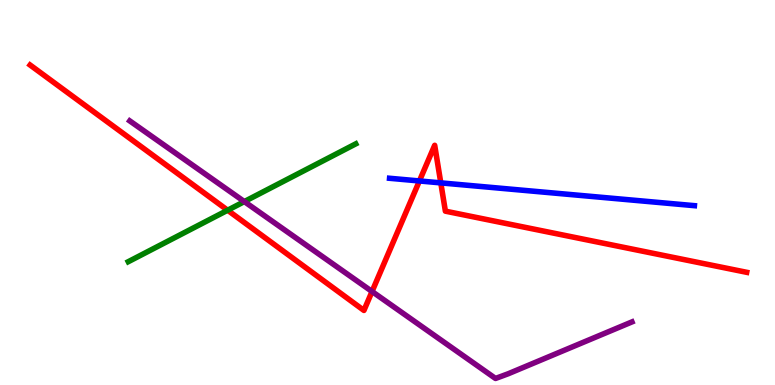[{'lines': ['blue', 'red'], 'intersections': [{'x': 5.41, 'y': 5.3}, {'x': 5.69, 'y': 5.25}]}, {'lines': ['green', 'red'], 'intersections': [{'x': 2.94, 'y': 4.54}]}, {'lines': ['purple', 'red'], 'intersections': [{'x': 4.8, 'y': 2.43}]}, {'lines': ['blue', 'green'], 'intersections': []}, {'lines': ['blue', 'purple'], 'intersections': []}, {'lines': ['green', 'purple'], 'intersections': [{'x': 3.15, 'y': 4.76}]}]